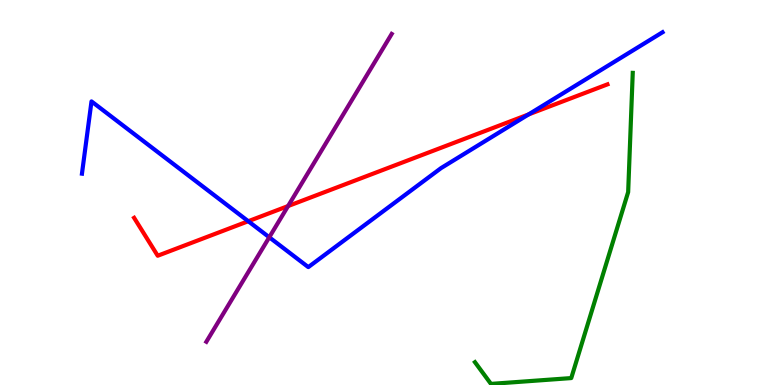[{'lines': ['blue', 'red'], 'intersections': [{'x': 3.2, 'y': 4.25}, {'x': 6.82, 'y': 7.03}]}, {'lines': ['green', 'red'], 'intersections': []}, {'lines': ['purple', 'red'], 'intersections': [{'x': 3.72, 'y': 4.65}]}, {'lines': ['blue', 'green'], 'intersections': []}, {'lines': ['blue', 'purple'], 'intersections': [{'x': 3.47, 'y': 3.84}]}, {'lines': ['green', 'purple'], 'intersections': []}]